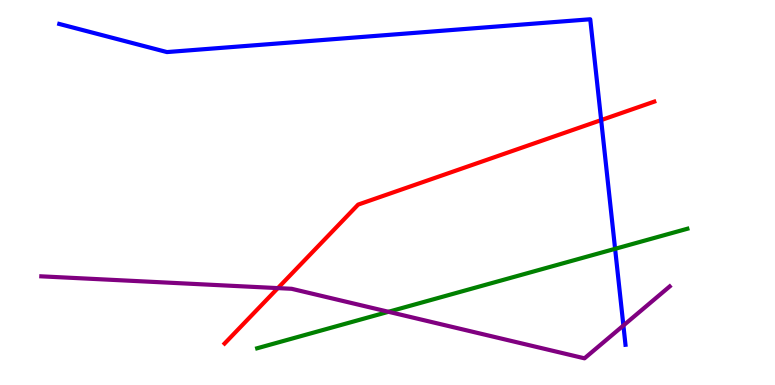[{'lines': ['blue', 'red'], 'intersections': [{'x': 7.76, 'y': 6.88}]}, {'lines': ['green', 'red'], 'intersections': []}, {'lines': ['purple', 'red'], 'intersections': [{'x': 3.59, 'y': 2.52}]}, {'lines': ['blue', 'green'], 'intersections': [{'x': 7.94, 'y': 3.54}]}, {'lines': ['blue', 'purple'], 'intersections': [{'x': 8.04, 'y': 1.55}]}, {'lines': ['green', 'purple'], 'intersections': [{'x': 5.01, 'y': 1.9}]}]